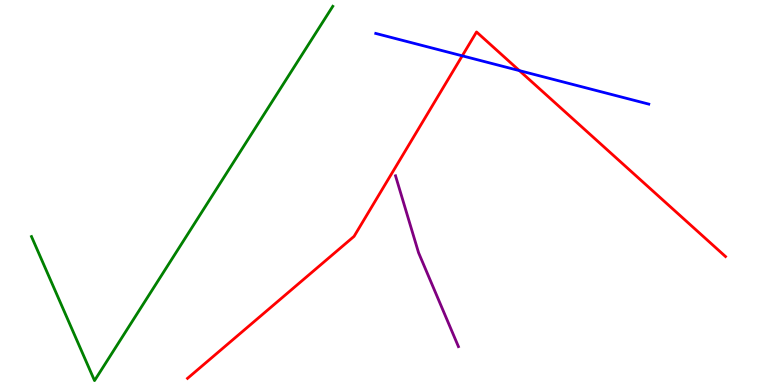[{'lines': ['blue', 'red'], 'intersections': [{'x': 5.96, 'y': 8.55}, {'x': 6.7, 'y': 8.17}]}, {'lines': ['green', 'red'], 'intersections': []}, {'lines': ['purple', 'red'], 'intersections': []}, {'lines': ['blue', 'green'], 'intersections': []}, {'lines': ['blue', 'purple'], 'intersections': []}, {'lines': ['green', 'purple'], 'intersections': []}]